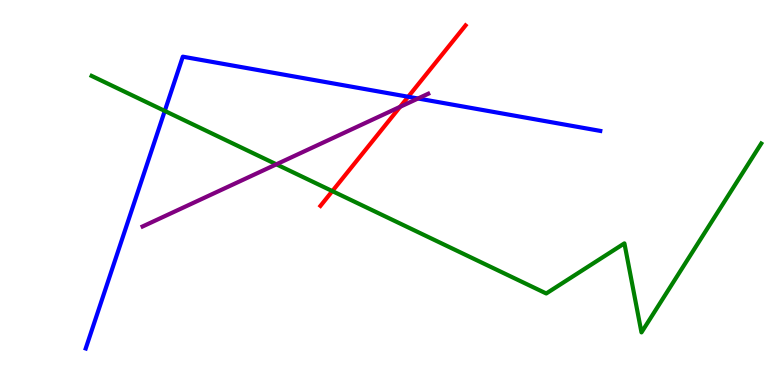[{'lines': ['blue', 'red'], 'intersections': [{'x': 5.27, 'y': 7.49}]}, {'lines': ['green', 'red'], 'intersections': [{'x': 4.29, 'y': 5.04}]}, {'lines': ['purple', 'red'], 'intersections': [{'x': 5.16, 'y': 7.23}]}, {'lines': ['blue', 'green'], 'intersections': [{'x': 2.13, 'y': 7.12}]}, {'lines': ['blue', 'purple'], 'intersections': [{'x': 5.39, 'y': 7.44}]}, {'lines': ['green', 'purple'], 'intersections': [{'x': 3.57, 'y': 5.73}]}]